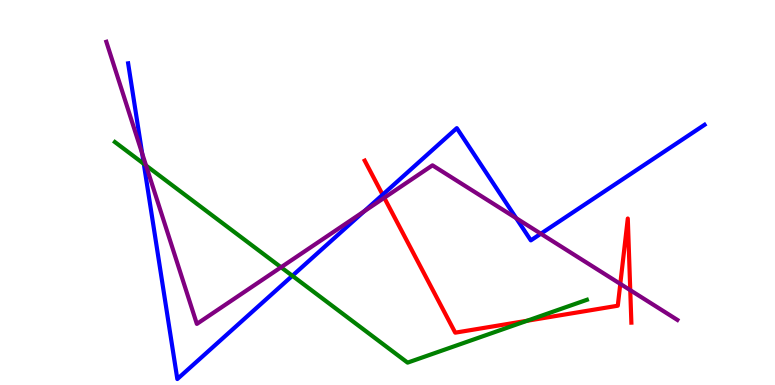[{'lines': ['blue', 'red'], 'intersections': [{'x': 4.94, 'y': 4.94}]}, {'lines': ['green', 'red'], 'intersections': [{'x': 6.8, 'y': 1.67}]}, {'lines': ['purple', 'red'], 'intersections': [{'x': 4.96, 'y': 4.86}, {'x': 8.0, 'y': 2.63}, {'x': 8.13, 'y': 2.46}]}, {'lines': ['blue', 'green'], 'intersections': [{'x': 1.86, 'y': 5.74}, {'x': 3.77, 'y': 2.84}]}, {'lines': ['blue', 'purple'], 'intersections': [{'x': 1.83, 'y': 6.01}, {'x': 4.7, 'y': 4.51}, {'x': 6.66, 'y': 4.33}, {'x': 6.98, 'y': 3.93}]}, {'lines': ['green', 'purple'], 'intersections': [{'x': 1.88, 'y': 5.7}, {'x': 3.63, 'y': 3.06}]}]